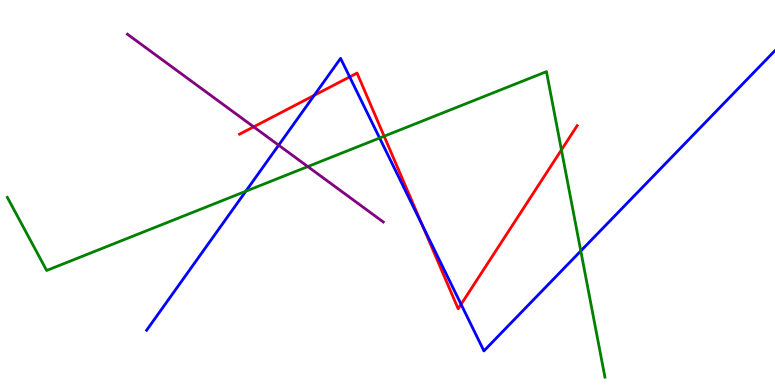[{'lines': ['blue', 'red'], 'intersections': [{'x': 4.05, 'y': 7.52}, {'x': 4.51, 'y': 8.0}, {'x': 5.45, 'y': 4.15}, {'x': 5.95, 'y': 2.1}]}, {'lines': ['green', 'red'], 'intersections': [{'x': 4.96, 'y': 6.46}, {'x': 7.24, 'y': 6.11}]}, {'lines': ['purple', 'red'], 'intersections': [{'x': 3.27, 'y': 6.71}]}, {'lines': ['blue', 'green'], 'intersections': [{'x': 3.17, 'y': 5.03}, {'x': 4.9, 'y': 6.41}, {'x': 7.49, 'y': 3.48}]}, {'lines': ['blue', 'purple'], 'intersections': [{'x': 3.6, 'y': 6.23}]}, {'lines': ['green', 'purple'], 'intersections': [{'x': 3.97, 'y': 5.67}]}]